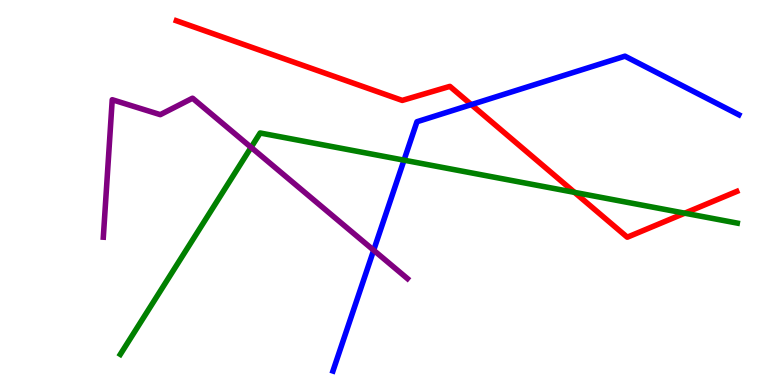[{'lines': ['blue', 'red'], 'intersections': [{'x': 6.08, 'y': 7.28}]}, {'lines': ['green', 'red'], 'intersections': [{'x': 7.41, 'y': 5.0}, {'x': 8.84, 'y': 4.46}]}, {'lines': ['purple', 'red'], 'intersections': []}, {'lines': ['blue', 'green'], 'intersections': [{'x': 5.21, 'y': 5.84}]}, {'lines': ['blue', 'purple'], 'intersections': [{'x': 4.82, 'y': 3.5}]}, {'lines': ['green', 'purple'], 'intersections': [{'x': 3.24, 'y': 6.17}]}]